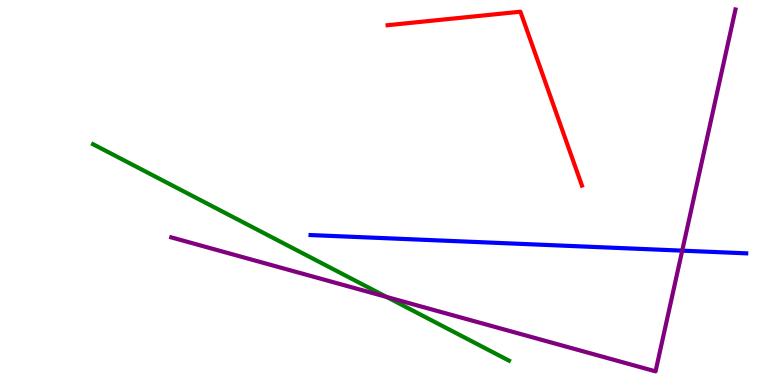[{'lines': ['blue', 'red'], 'intersections': []}, {'lines': ['green', 'red'], 'intersections': []}, {'lines': ['purple', 'red'], 'intersections': []}, {'lines': ['blue', 'green'], 'intersections': []}, {'lines': ['blue', 'purple'], 'intersections': [{'x': 8.8, 'y': 3.49}]}, {'lines': ['green', 'purple'], 'intersections': [{'x': 4.99, 'y': 2.29}]}]